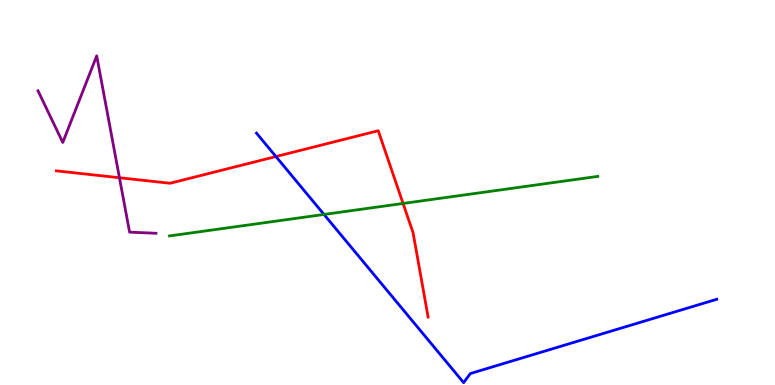[{'lines': ['blue', 'red'], 'intersections': [{'x': 3.56, 'y': 5.93}]}, {'lines': ['green', 'red'], 'intersections': [{'x': 5.2, 'y': 4.72}]}, {'lines': ['purple', 'red'], 'intersections': [{'x': 1.54, 'y': 5.38}]}, {'lines': ['blue', 'green'], 'intersections': [{'x': 4.18, 'y': 4.43}]}, {'lines': ['blue', 'purple'], 'intersections': []}, {'lines': ['green', 'purple'], 'intersections': []}]